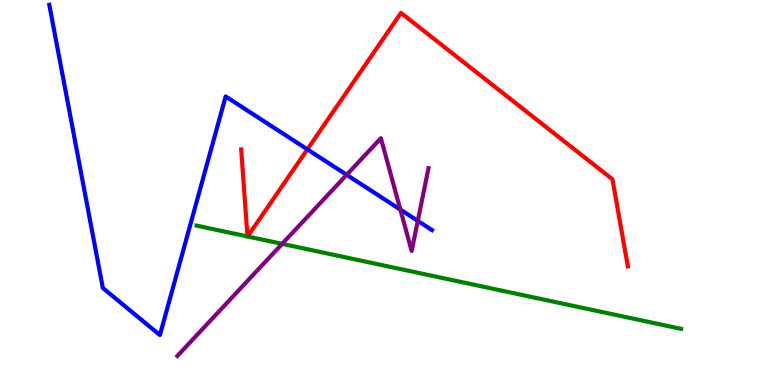[{'lines': ['blue', 'red'], 'intersections': [{'x': 3.97, 'y': 6.12}]}, {'lines': ['green', 'red'], 'intersections': [{'x': 3.19, 'y': 3.86}, {'x': 3.19, 'y': 3.86}]}, {'lines': ['purple', 'red'], 'intersections': []}, {'lines': ['blue', 'green'], 'intersections': []}, {'lines': ['blue', 'purple'], 'intersections': [{'x': 4.47, 'y': 5.46}, {'x': 5.17, 'y': 4.56}, {'x': 5.39, 'y': 4.26}]}, {'lines': ['green', 'purple'], 'intersections': [{'x': 3.64, 'y': 3.67}]}]